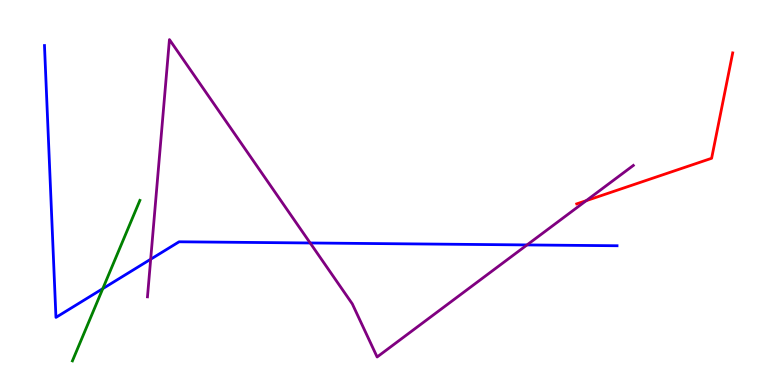[{'lines': ['blue', 'red'], 'intersections': []}, {'lines': ['green', 'red'], 'intersections': []}, {'lines': ['purple', 'red'], 'intersections': [{'x': 7.56, 'y': 4.79}]}, {'lines': ['blue', 'green'], 'intersections': [{'x': 1.33, 'y': 2.5}]}, {'lines': ['blue', 'purple'], 'intersections': [{'x': 1.94, 'y': 3.27}, {'x': 4.0, 'y': 3.69}, {'x': 6.8, 'y': 3.64}]}, {'lines': ['green', 'purple'], 'intersections': []}]